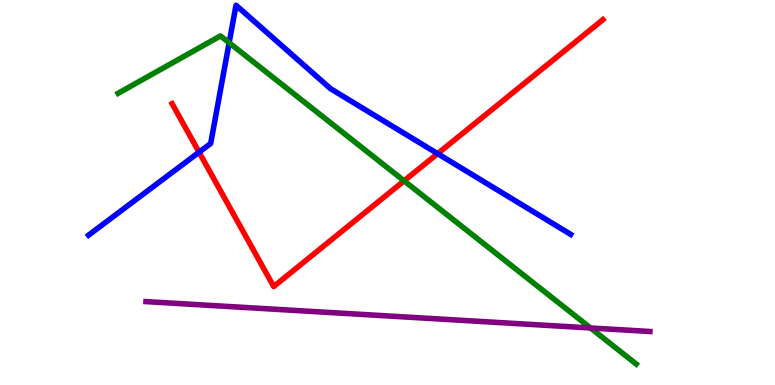[{'lines': ['blue', 'red'], 'intersections': [{'x': 2.57, 'y': 6.05}, {'x': 5.65, 'y': 6.01}]}, {'lines': ['green', 'red'], 'intersections': [{'x': 5.21, 'y': 5.3}]}, {'lines': ['purple', 'red'], 'intersections': []}, {'lines': ['blue', 'green'], 'intersections': [{'x': 2.96, 'y': 8.89}]}, {'lines': ['blue', 'purple'], 'intersections': []}, {'lines': ['green', 'purple'], 'intersections': [{'x': 7.62, 'y': 1.48}]}]